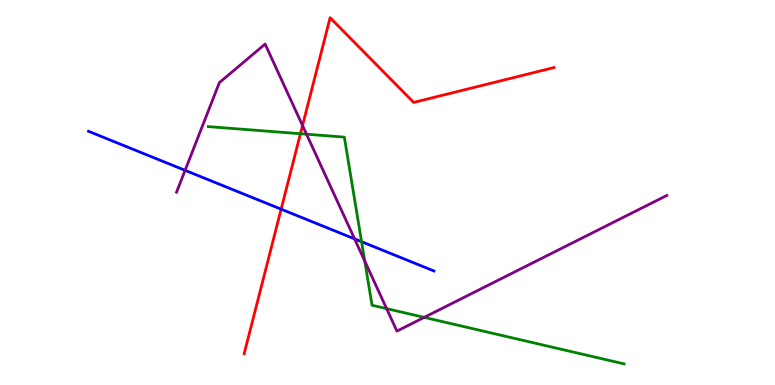[{'lines': ['blue', 'red'], 'intersections': [{'x': 3.63, 'y': 4.57}]}, {'lines': ['green', 'red'], 'intersections': [{'x': 3.88, 'y': 6.53}]}, {'lines': ['purple', 'red'], 'intersections': [{'x': 3.9, 'y': 6.74}]}, {'lines': ['blue', 'green'], 'intersections': [{'x': 4.67, 'y': 3.72}]}, {'lines': ['blue', 'purple'], 'intersections': [{'x': 2.39, 'y': 5.58}, {'x': 4.58, 'y': 3.8}]}, {'lines': ['green', 'purple'], 'intersections': [{'x': 3.95, 'y': 6.51}, {'x': 4.71, 'y': 3.22}, {'x': 4.99, 'y': 1.98}, {'x': 5.47, 'y': 1.76}]}]